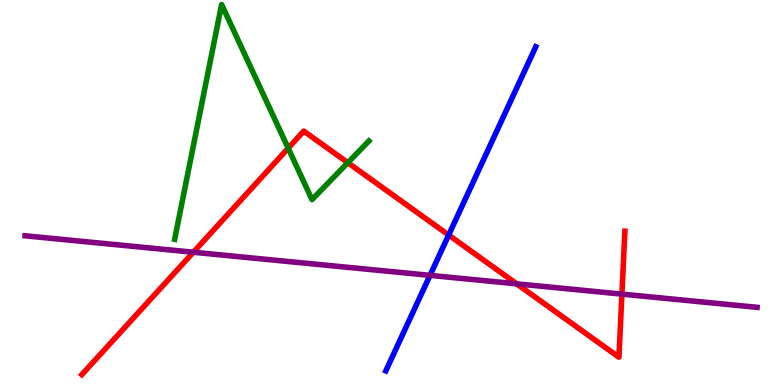[{'lines': ['blue', 'red'], 'intersections': [{'x': 5.79, 'y': 3.89}]}, {'lines': ['green', 'red'], 'intersections': [{'x': 3.72, 'y': 6.15}, {'x': 4.49, 'y': 5.77}]}, {'lines': ['purple', 'red'], 'intersections': [{'x': 2.49, 'y': 3.45}, {'x': 6.67, 'y': 2.63}, {'x': 8.02, 'y': 2.36}]}, {'lines': ['blue', 'green'], 'intersections': []}, {'lines': ['blue', 'purple'], 'intersections': [{'x': 5.55, 'y': 2.85}]}, {'lines': ['green', 'purple'], 'intersections': []}]